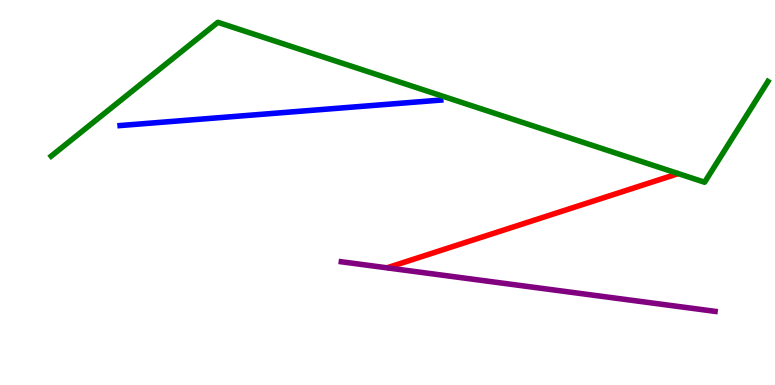[{'lines': ['blue', 'red'], 'intersections': []}, {'lines': ['green', 'red'], 'intersections': []}, {'lines': ['purple', 'red'], 'intersections': []}, {'lines': ['blue', 'green'], 'intersections': []}, {'lines': ['blue', 'purple'], 'intersections': []}, {'lines': ['green', 'purple'], 'intersections': []}]